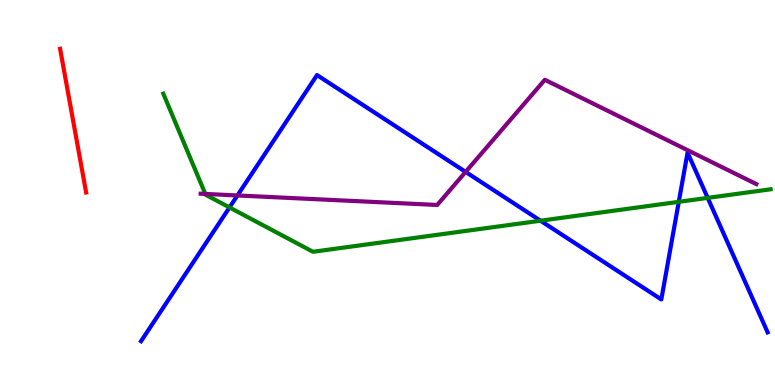[{'lines': ['blue', 'red'], 'intersections': []}, {'lines': ['green', 'red'], 'intersections': []}, {'lines': ['purple', 'red'], 'intersections': []}, {'lines': ['blue', 'green'], 'intersections': [{'x': 2.96, 'y': 4.61}, {'x': 6.97, 'y': 4.27}, {'x': 8.76, 'y': 4.76}, {'x': 9.13, 'y': 4.86}]}, {'lines': ['blue', 'purple'], 'intersections': [{'x': 3.06, 'y': 4.92}, {'x': 6.01, 'y': 5.53}]}, {'lines': ['green', 'purple'], 'intersections': [{'x': 2.65, 'y': 4.96}]}]